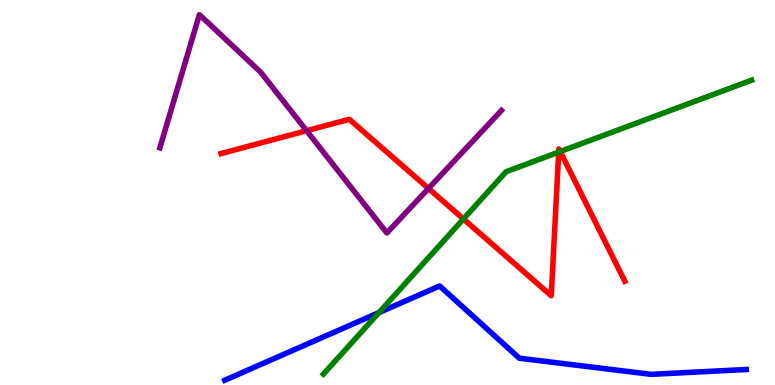[{'lines': ['blue', 'red'], 'intersections': []}, {'lines': ['green', 'red'], 'intersections': [{'x': 5.98, 'y': 4.31}, {'x': 7.21, 'y': 6.05}, {'x': 7.23, 'y': 6.06}]}, {'lines': ['purple', 'red'], 'intersections': [{'x': 3.96, 'y': 6.61}, {'x': 5.53, 'y': 5.1}]}, {'lines': ['blue', 'green'], 'intersections': [{'x': 4.89, 'y': 1.88}]}, {'lines': ['blue', 'purple'], 'intersections': []}, {'lines': ['green', 'purple'], 'intersections': []}]